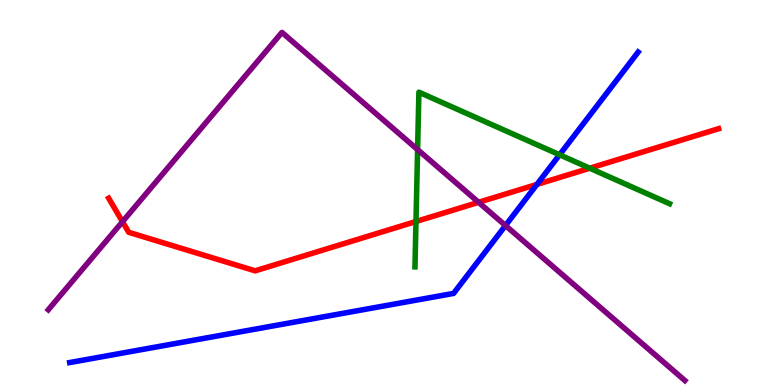[{'lines': ['blue', 'red'], 'intersections': [{'x': 6.93, 'y': 5.21}]}, {'lines': ['green', 'red'], 'intersections': [{'x': 5.37, 'y': 4.25}, {'x': 7.61, 'y': 5.63}]}, {'lines': ['purple', 'red'], 'intersections': [{'x': 1.58, 'y': 4.24}, {'x': 6.18, 'y': 4.75}]}, {'lines': ['blue', 'green'], 'intersections': [{'x': 7.22, 'y': 5.98}]}, {'lines': ['blue', 'purple'], 'intersections': [{'x': 6.52, 'y': 4.14}]}, {'lines': ['green', 'purple'], 'intersections': [{'x': 5.39, 'y': 6.11}]}]